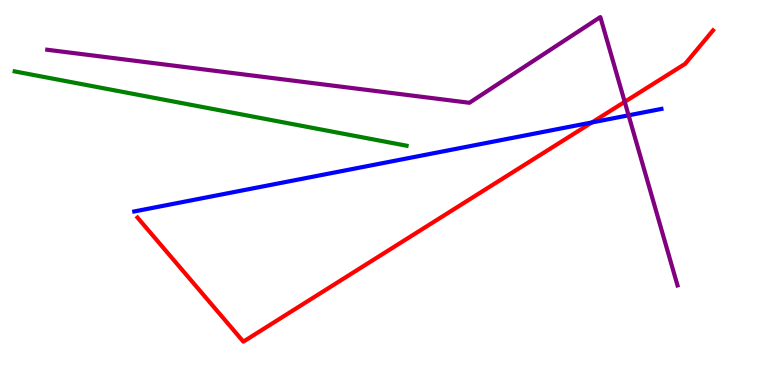[{'lines': ['blue', 'red'], 'intersections': [{'x': 7.64, 'y': 6.82}]}, {'lines': ['green', 'red'], 'intersections': []}, {'lines': ['purple', 'red'], 'intersections': [{'x': 8.06, 'y': 7.35}]}, {'lines': ['blue', 'green'], 'intersections': []}, {'lines': ['blue', 'purple'], 'intersections': [{'x': 8.11, 'y': 7.0}]}, {'lines': ['green', 'purple'], 'intersections': []}]